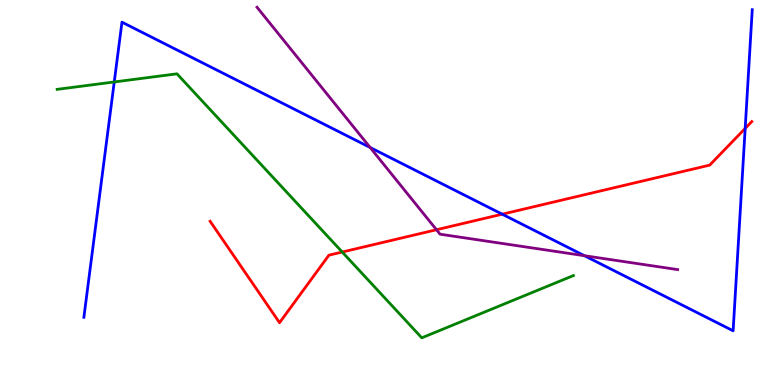[{'lines': ['blue', 'red'], 'intersections': [{'x': 6.48, 'y': 4.44}, {'x': 9.62, 'y': 6.66}]}, {'lines': ['green', 'red'], 'intersections': [{'x': 4.42, 'y': 3.45}]}, {'lines': ['purple', 'red'], 'intersections': [{'x': 5.63, 'y': 4.03}]}, {'lines': ['blue', 'green'], 'intersections': [{'x': 1.47, 'y': 7.87}]}, {'lines': ['blue', 'purple'], 'intersections': [{'x': 4.78, 'y': 6.17}, {'x': 7.54, 'y': 3.36}]}, {'lines': ['green', 'purple'], 'intersections': []}]